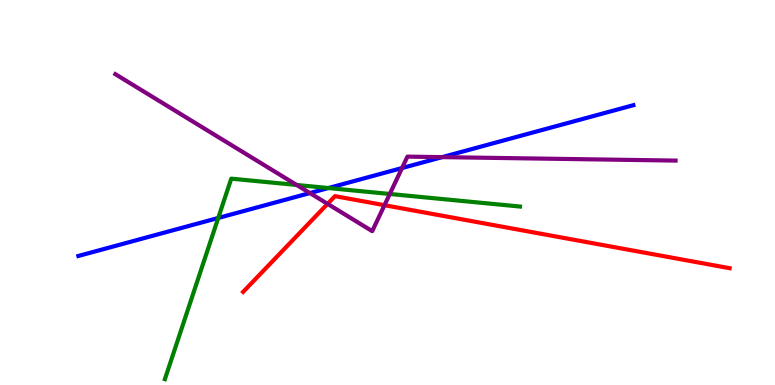[{'lines': ['blue', 'red'], 'intersections': []}, {'lines': ['green', 'red'], 'intersections': []}, {'lines': ['purple', 'red'], 'intersections': [{'x': 4.23, 'y': 4.7}, {'x': 4.96, 'y': 4.67}]}, {'lines': ['blue', 'green'], 'intersections': [{'x': 2.82, 'y': 4.34}, {'x': 4.24, 'y': 5.12}]}, {'lines': ['blue', 'purple'], 'intersections': [{'x': 4.0, 'y': 4.99}, {'x': 5.19, 'y': 5.64}, {'x': 5.71, 'y': 5.92}]}, {'lines': ['green', 'purple'], 'intersections': [{'x': 3.83, 'y': 5.2}, {'x': 5.03, 'y': 4.96}]}]